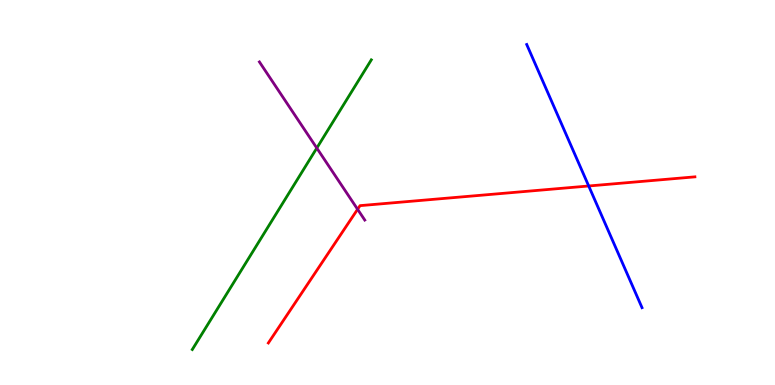[{'lines': ['blue', 'red'], 'intersections': [{'x': 7.6, 'y': 5.17}]}, {'lines': ['green', 'red'], 'intersections': []}, {'lines': ['purple', 'red'], 'intersections': [{'x': 4.61, 'y': 4.56}]}, {'lines': ['blue', 'green'], 'intersections': []}, {'lines': ['blue', 'purple'], 'intersections': []}, {'lines': ['green', 'purple'], 'intersections': [{'x': 4.09, 'y': 6.15}]}]